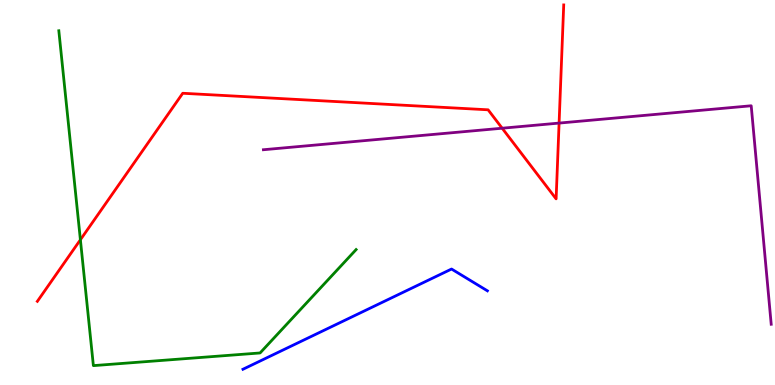[{'lines': ['blue', 'red'], 'intersections': []}, {'lines': ['green', 'red'], 'intersections': [{'x': 1.04, 'y': 3.77}]}, {'lines': ['purple', 'red'], 'intersections': [{'x': 6.48, 'y': 6.67}, {'x': 7.21, 'y': 6.8}]}, {'lines': ['blue', 'green'], 'intersections': []}, {'lines': ['blue', 'purple'], 'intersections': []}, {'lines': ['green', 'purple'], 'intersections': []}]